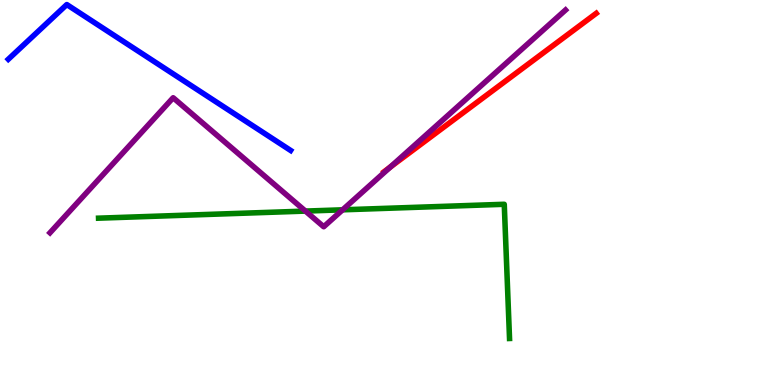[{'lines': ['blue', 'red'], 'intersections': []}, {'lines': ['green', 'red'], 'intersections': []}, {'lines': ['purple', 'red'], 'intersections': [{'x': 5.04, 'y': 5.66}]}, {'lines': ['blue', 'green'], 'intersections': []}, {'lines': ['blue', 'purple'], 'intersections': []}, {'lines': ['green', 'purple'], 'intersections': [{'x': 3.94, 'y': 4.52}, {'x': 4.42, 'y': 4.55}]}]